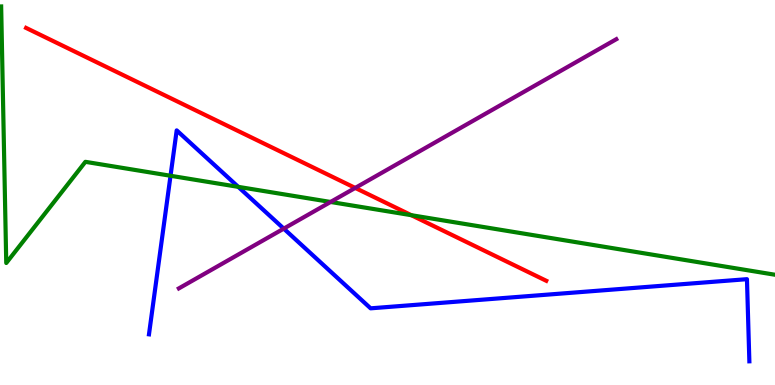[{'lines': ['blue', 'red'], 'intersections': []}, {'lines': ['green', 'red'], 'intersections': [{'x': 5.31, 'y': 4.41}]}, {'lines': ['purple', 'red'], 'intersections': [{'x': 4.58, 'y': 5.12}]}, {'lines': ['blue', 'green'], 'intersections': [{'x': 2.2, 'y': 5.43}, {'x': 3.07, 'y': 5.15}]}, {'lines': ['blue', 'purple'], 'intersections': [{'x': 3.66, 'y': 4.06}]}, {'lines': ['green', 'purple'], 'intersections': [{'x': 4.27, 'y': 4.75}]}]